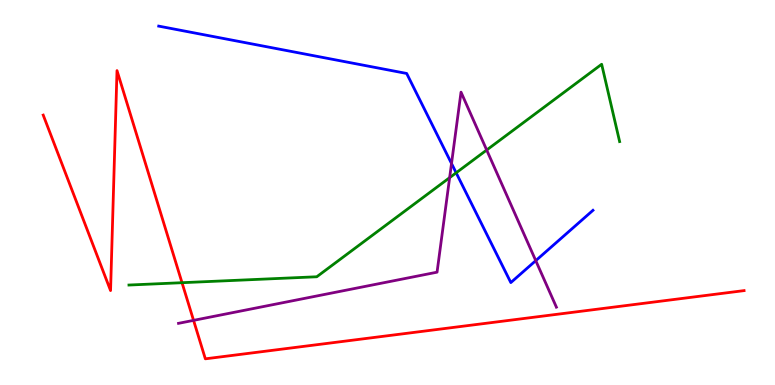[{'lines': ['blue', 'red'], 'intersections': []}, {'lines': ['green', 'red'], 'intersections': [{'x': 2.35, 'y': 2.66}]}, {'lines': ['purple', 'red'], 'intersections': [{'x': 2.5, 'y': 1.68}]}, {'lines': ['blue', 'green'], 'intersections': [{'x': 5.89, 'y': 5.51}]}, {'lines': ['blue', 'purple'], 'intersections': [{'x': 5.83, 'y': 5.75}, {'x': 6.91, 'y': 3.23}]}, {'lines': ['green', 'purple'], 'intersections': [{'x': 5.8, 'y': 5.39}, {'x': 6.28, 'y': 6.1}]}]